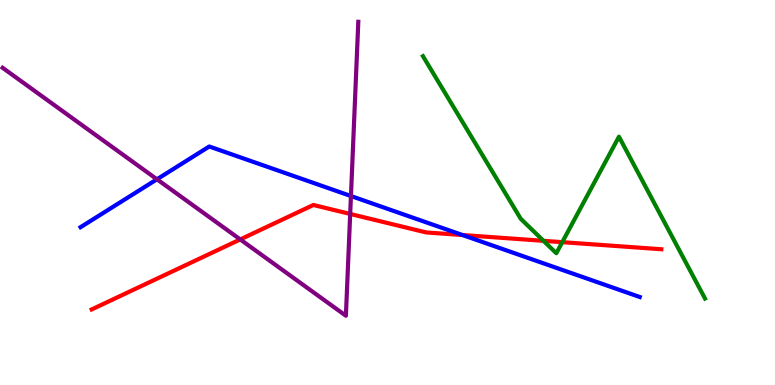[{'lines': ['blue', 'red'], 'intersections': [{'x': 5.97, 'y': 3.9}]}, {'lines': ['green', 'red'], 'intersections': [{'x': 7.01, 'y': 3.74}, {'x': 7.26, 'y': 3.71}]}, {'lines': ['purple', 'red'], 'intersections': [{'x': 3.1, 'y': 3.78}, {'x': 4.52, 'y': 4.44}]}, {'lines': ['blue', 'green'], 'intersections': []}, {'lines': ['blue', 'purple'], 'intersections': [{'x': 2.03, 'y': 5.34}, {'x': 4.53, 'y': 4.91}]}, {'lines': ['green', 'purple'], 'intersections': []}]